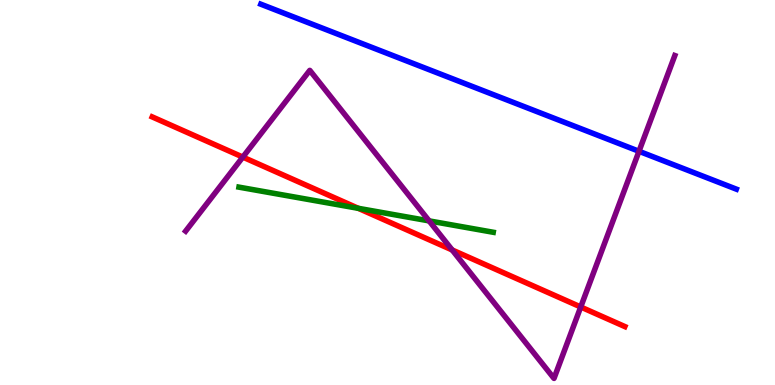[{'lines': ['blue', 'red'], 'intersections': []}, {'lines': ['green', 'red'], 'intersections': [{'x': 4.62, 'y': 4.59}]}, {'lines': ['purple', 'red'], 'intersections': [{'x': 3.13, 'y': 5.92}, {'x': 5.83, 'y': 3.51}, {'x': 7.49, 'y': 2.03}]}, {'lines': ['blue', 'green'], 'intersections': []}, {'lines': ['blue', 'purple'], 'intersections': [{'x': 8.25, 'y': 6.07}]}, {'lines': ['green', 'purple'], 'intersections': [{'x': 5.54, 'y': 4.26}]}]